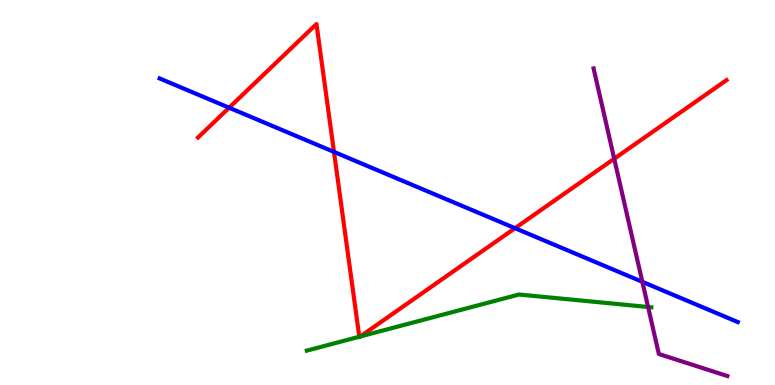[{'lines': ['blue', 'red'], 'intersections': [{'x': 2.96, 'y': 7.2}, {'x': 4.31, 'y': 6.05}, {'x': 6.65, 'y': 4.07}]}, {'lines': ['green', 'red'], 'intersections': [{'x': 4.64, 'y': 1.25}, {'x': 4.65, 'y': 1.26}]}, {'lines': ['purple', 'red'], 'intersections': [{'x': 7.93, 'y': 5.88}]}, {'lines': ['blue', 'green'], 'intersections': []}, {'lines': ['blue', 'purple'], 'intersections': [{'x': 8.29, 'y': 2.68}]}, {'lines': ['green', 'purple'], 'intersections': [{'x': 8.36, 'y': 2.03}]}]